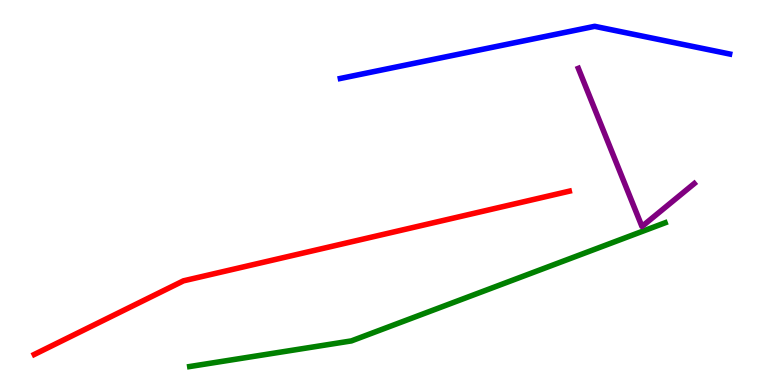[{'lines': ['blue', 'red'], 'intersections': []}, {'lines': ['green', 'red'], 'intersections': []}, {'lines': ['purple', 'red'], 'intersections': []}, {'lines': ['blue', 'green'], 'intersections': []}, {'lines': ['blue', 'purple'], 'intersections': []}, {'lines': ['green', 'purple'], 'intersections': []}]